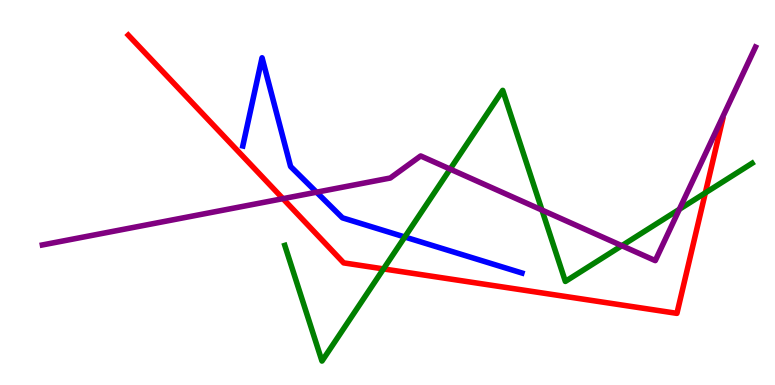[{'lines': ['blue', 'red'], 'intersections': []}, {'lines': ['green', 'red'], 'intersections': [{'x': 4.95, 'y': 3.02}, {'x': 9.1, 'y': 4.99}]}, {'lines': ['purple', 'red'], 'intersections': [{'x': 3.65, 'y': 4.84}]}, {'lines': ['blue', 'green'], 'intersections': [{'x': 5.22, 'y': 3.84}]}, {'lines': ['blue', 'purple'], 'intersections': [{'x': 4.08, 'y': 5.01}]}, {'lines': ['green', 'purple'], 'intersections': [{'x': 5.81, 'y': 5.61}, {'x': 6.99, 'y': 4.54}, {'x': 8.02, 'y': 3.62}, {'x': 8.77, 'y': 4.56}]}]